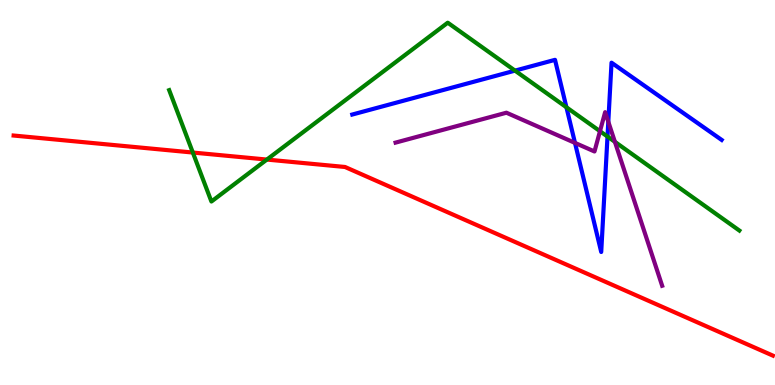[{'lines': ['blue', 'red'], 'intersections': []}, {'lines': ['green', 'red'], 'intersections': [{'x': 2.49, 'y': 6.04}, {'x': 3.44, 'y': 5.86}]}, {'lines': ['purple', 'red'], 'intersections': []}, {'lines': ['blue', 'green'], 'intersections': [{'x': 6.65, 'y': 8.17}, {'x': 7.31, 'y': 7.21}, {'x': 7.84, 'y': 6.45}]}, {'lines': ['blue', 'purple'], 'intersections': [{'x': 7.42, 'y': 6.29}, {'x': 7.85, 'y': 6.84}]}, {'lines': ['green', 'purple'], 'intersections': [{'x': 7.74, 'y': 6.59}, {'x': 7.93, 'y': 6.32}]}]